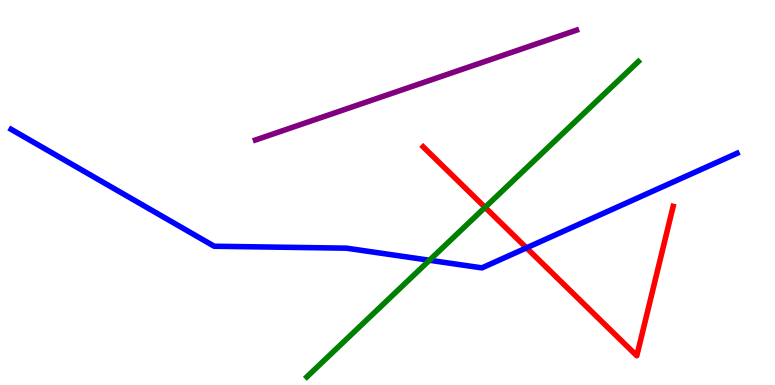[{'lines': ['blue', 'red'], 'intersections': [{'x': 6.79, 'y': 3.56}]}, {'lines': ['green', 'red'], 'intersections': [{'x': 6.26, 'y': 4.61}]}, {'lines': ['purple', 'red'], 'intersections': []}, {'lines': ['blue', 'green'], 'intersections': [{'x': 5.54, 'y': 3.24}]}, {'lines': ['blue', 'purple'], 'intersections': []}, {'lines': ['green', 'purple'], 'intersections': []}]